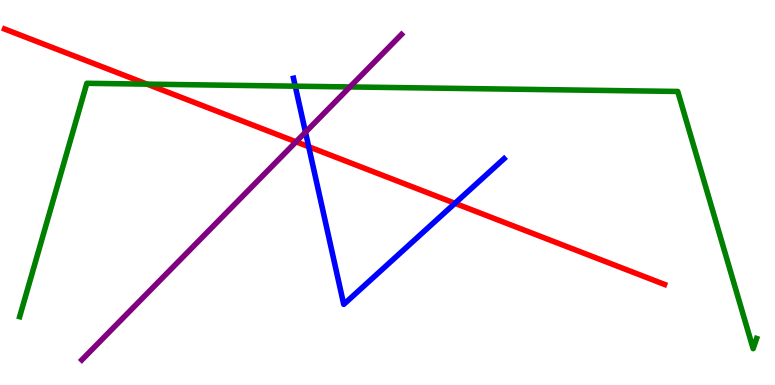[{'lines': ['blue', 'red'], 'intersections': [{'x': 3.98, 'y': 6.19}, {'x': 5.87, 'y': 4.72}]}, {'lines': ['green', 'red'], 'intersections': [{'x': 1.9, 'y': 7.81}]}, {'lines': ['purple', 'red'], 'intersections': [{'x': 3.82, 'y': 6.32}]}, {'lines': ['blue', 'green'], 'intersections': [{'x': 3.81, 'y': 7.76}]}, {'lines': ['blue', 'purple'], 'intersections': [{'x': 3.94, 'y': 6.57}]}, {'lines': ['green', 'purple'], 'intersections': [{'x': 4.52, 'y': 7.74}]}]